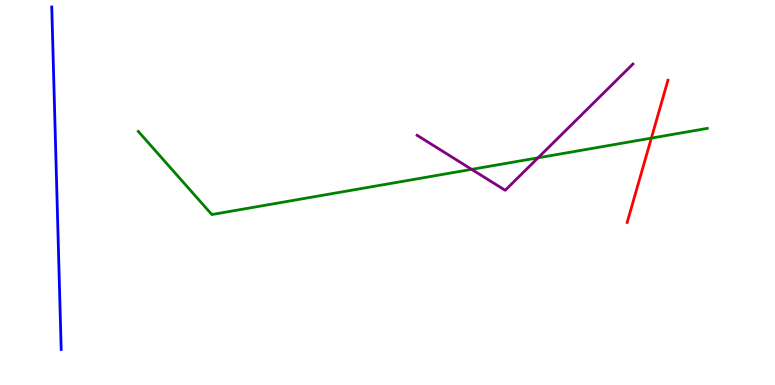[{'lines': ['blue', 'red'], 'intersections': []}, {'lines': ['green', 'red'], 'intersections': [{'x': 8.4, 'y': 6.41}]}, {'lines': ['purple', 'red'], 'intersections': []}, {'lines': ['blue', 'green'], 'intersections': []}, {'lines': ['blue', 'purple'], 'intersections': []}, {'lines': ['green', 'purple'], 'intersections': [{'x': 6.09, 'y': 5.6}, {'x': 6.94, 'y': 5.9}]}]